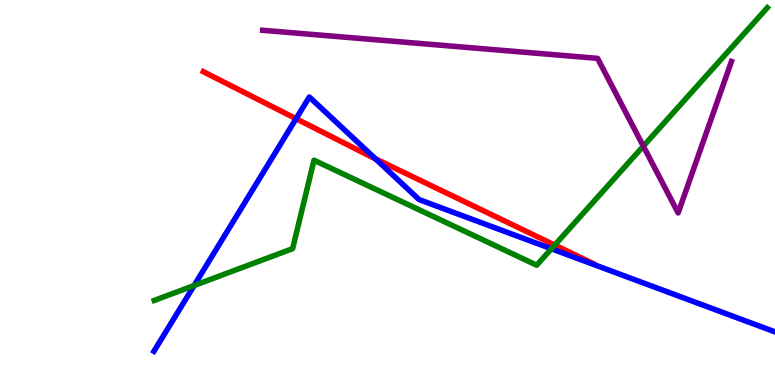[{'lines': ['blue', 'red'], 'intersections': [{'x': 3.82, 'y': 6.92}, {'x': 4.84, 'y': 5.87}]}, {'lines': ['green', 'red'], 'intersections': [{'x': 7.16, 'y': 3.63}]}, {'lines': ['purple', 'red'], 'intersections': []}, {'lines': ['blue', 'green'], 'intersections': [{'x': 2.5, 'y': 2.58}, {'x': 7.12, 'y': 3.54}]}, {'lines': ['blue', 'purple'], 'intersections': []}, {'lines': ['green', 'purple'], 'intersections': [{'x': 8.3, 'y': 6.2}]}]